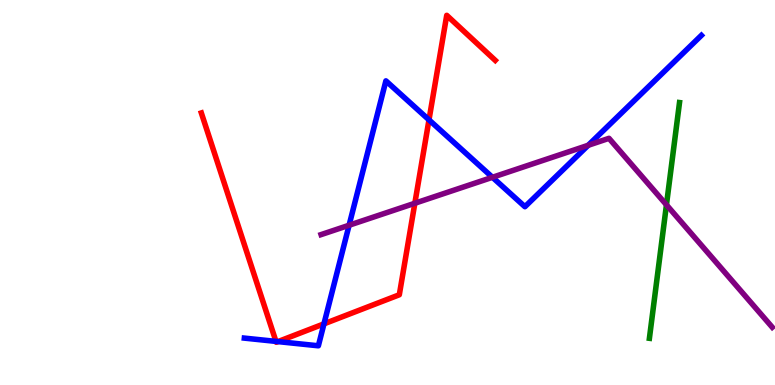[{'lines': ['blue', 'red'], 'intersections': [{'x': 3.56, 'y': 1.13}, {'x': 3.59, 'y': 1.13}, {'x': 4.18, 'y': 1.59}, {'x': 5.54, 'y': 6.89}]}, {'lines': ['green', 'red'], 'intersections': []}, {'lines': ['purple', 'red'], 'intersections': [{'x': 5.35, 'y': 4.72}]}, {'lines': ['blue', 'green'], 'intersections': []}, {'lines': ['blue', 'purple'], 'intersections': [{'x': 4.5, 'y': 4.15}, {'x': 6.35, 'y': 5.39}, {'x': 7.59, 'y': 6.23}]}, {'lines': ['green', 'purple'], 'intersections': [{'x': 8.6, 'y': 4.68}]}]